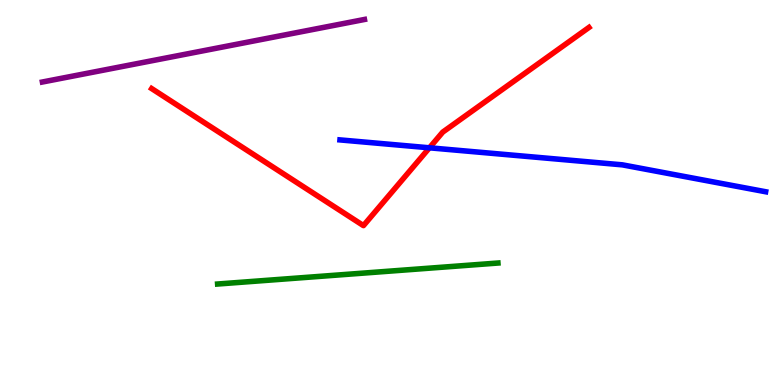[{'lines': ['blue', 'red'], 'intersections': [{'x': 5.54, 'y': 6.16}]}, {'lines': ['green', 'red'], 'intersections': []}, {'lines': ['purple', 'red'], 'intersections': []}, {'lines': ['blue', 'green'], 'intersections': []}, {'lines': ['blue', 'purple'], 'intersections': []}, {'lines': ['green', 'purple'], 'intersections': []}]